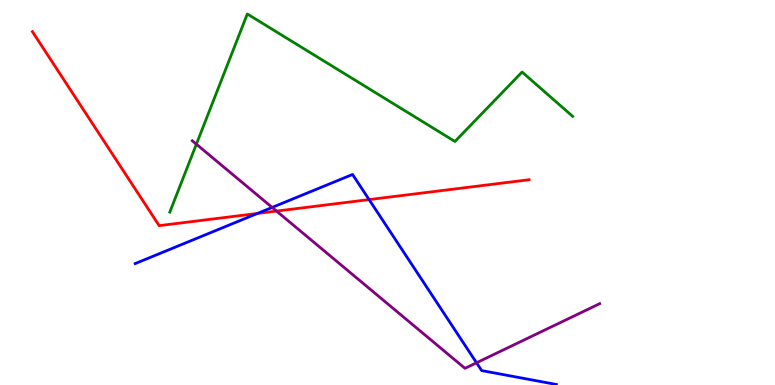[{'lines': ['blue', 'red'], 'intersections': [{'x': 3.32, 'y': 4.46}, {'x': 4.76, 'y': 4.82}]}, {'lines': ['green', 'red'], 'intersections': []}, {'lines': ['purple', 'red'], 'intersections': [{'x': 3.57, 'y': 4.52}]}, {'lines': ['blue', 'green'], 'intersections': []}, {'lines': ['blue', 'purple'], 'intersections': [{'x': 3.51, 'y': 4.61}, {'x': 6.15, 'y': 0.577}]}, {'lines': ['green', 'purple'], 'intersections': [{'x': 2.53, 'y': 6.25}]}]